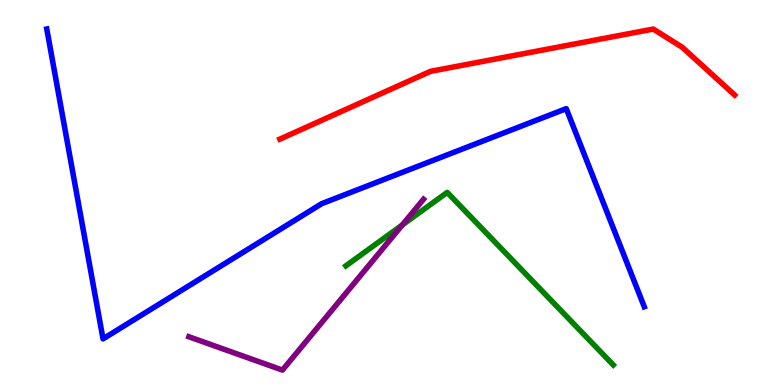[{'lines': ['blue', 'red'], 'intersections': []}, {'lines': ['green', 'red'], 'intersections': []}, {'lines': ['purple', 'red'], 'intersections': []}, {'lines': ['blue', 'green'], 'intersections': []}, {'lines': ['blue', 'purple'], 'intersections': []}, {'lines': ['green', 'purple'], 'intersections': [{'x': 5.19, 'y': 4.16}]}]